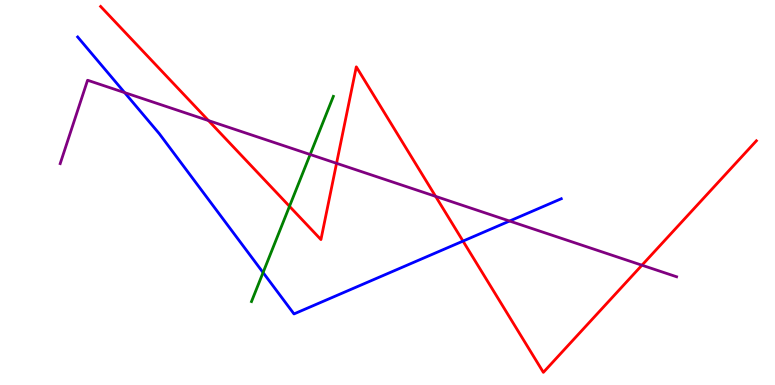[{'lines': ['blue', 'red'], 'intersections': [{'x': 5.97, 'y': 3.74}]}, {'lines': ['green', 'red'], 'intersections': [{'x': 3.74, 'y': 4.64}]}, {'lines': ['purple', 'red'], 'intersections': [{'x': 2.69, 'y': 6.87}, {'x': 4.34, 'y': 5.76}, {'x': 5.62, 'y': 4.9}, {'x': 8.28, 'y': 3.11}]}, {'lines': ['blue', 'green'], 'intersections': [{'x': 3.39, 'y': 2.92}]}, {'lines': ['blue', 'purple'], 'intersections': [{'x': 1.61, 'y': 7.59}, {'x': 6.58, 'y': 4.26}]}, {'lines': ['green', 'purple'], 'intersections': [{'x': 4.0, 'y': 5.99}]}]